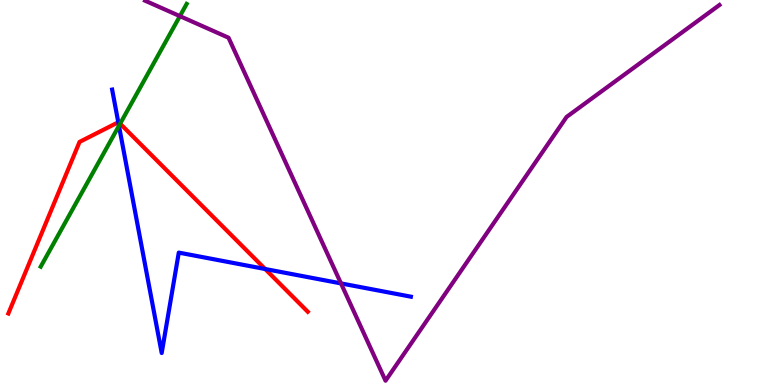[{'lines': ['blue', 'red'], 'intersections': [{'x': 1.53, 'y': 6.82}, {'x': 3.42, 'y': 3.01}]}, {'lines': ['green', 'red'], 'intersections': [{'x': 1.55, 'y': 6.79}]}, {'lines': ['purple', 'red'], 'intersections': []}, {'lines': ['blue', 'green'], 'intersections': [{'x': 1.53, 'y': 6.73}]}, {'lines': ['blue', 'purple'], 'intersections': [{'x': 4.4, 'y': 2.64}]}, {'lines': ['green', 'purple'], 'intersections': [{'x': 2.32, 'y': 9.58}]}]